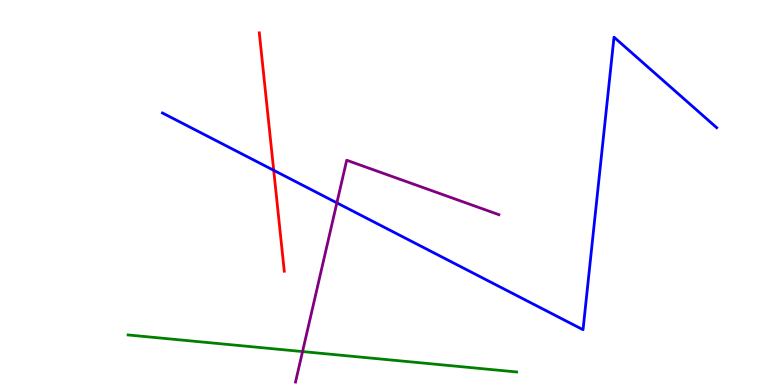[{'lines': ['blue', 'red'], 'intersections': [{'x': 3.53, 'y': 5.58}]}, {'lines': ['green', 'red'], 'intersections': []}, {'lines': ['purple', 'red'], 'intersections': []}, {'lines': ['blue', 'green'], 'intersections': []}, {'lines': ['blue', 'purple'], 'intersections': [{'x': 4.35, 'y': 4.73}]}, {'lines': ['green', 'purple'], 'intersections': [{'x': 3.9, 'y': 0.868}]}]